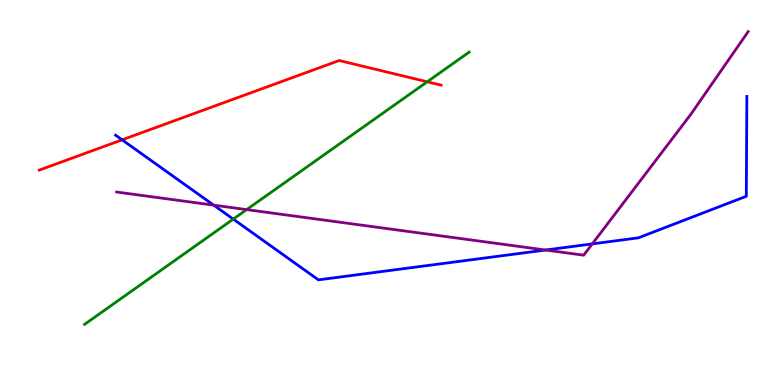[{'lines': ['blue', 'red'], 'intersections': [{'x': 1.58, 'y': 6.37}]}, {'lines': ['green', 'red'], 'intersections': [{'x': 5.51, 'y': 7.88}]}, {'lines': ['purple', 'red'], 'intersections': []}, {'lines': ['blue', 'green'], 'intersections': [{'x': 3.01, 'y': 4.31}]}, {'lines': ['blue', 'purple'], 'intersections': [{'x': 2.76, 'y': 4.67}, {'x': 7.04, 'y': 3.51}, {'x': 7.64, 'y': 3.67}]}, {'lines': ['green', 'purple'], 'intersections': [{'x': 3.18, 'y': 4.56}]}]